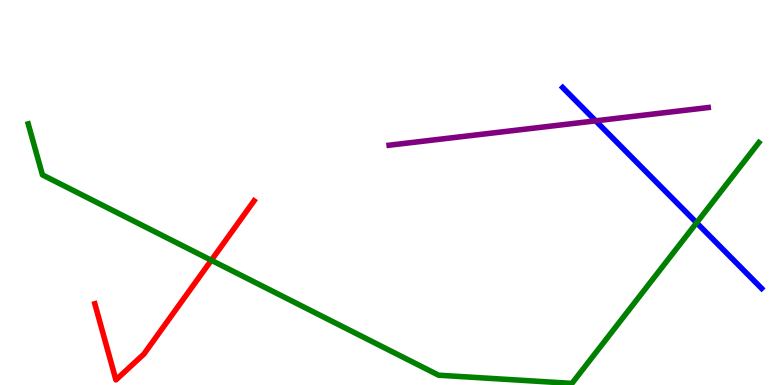[{'lines': ['blue', 'red'], 'intersections': []}, {'lines': ['green', 'red'], 'intersections': [{'x': 2.73, 'y': 3.24}]}, {'lines': ['purple', 'red'], 'intersections': []}, {'lines': ['blue', 'green'], 'intersections': [{'x': 8.99, 'y': 4.21}]}, {'lines': ['blue', 'purple'], 'intersections': [{'x': 7.69, 'y': 6.86}]}, {'lines': ['green', 'purple'], 'intersections': []}]